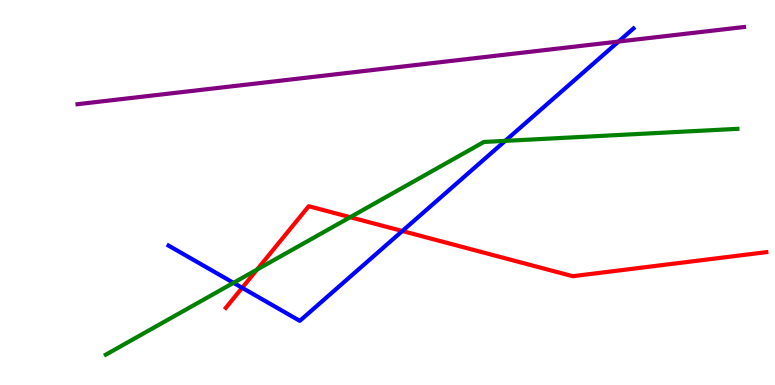[{'lines': ['blue', 'red'], 'intersections': [{'x': 3.12, 'y': 2.52}, {'x': 5.19, 'y': 4.0}]}, {'lines': ['green', 'red'], 'intersections': [{'x': 3.32, 'y': 3.0}, {'x': 4.52, 'y': 4.36}]}, {'lines': ['purple', 'red'], 'intersections': []}, {'lines': ['blue', 'green'], 'intersections': [{'x': 3.01, 'y': 2.65}, {'x': 6.52, 'y': 6.34}]}, {'lines': ['blue', 'purple'], 'intersections': [{'x': 7.98, 'y': 8.92}]}, {'lines': ['green', 'purple'], 'intersections': []}]